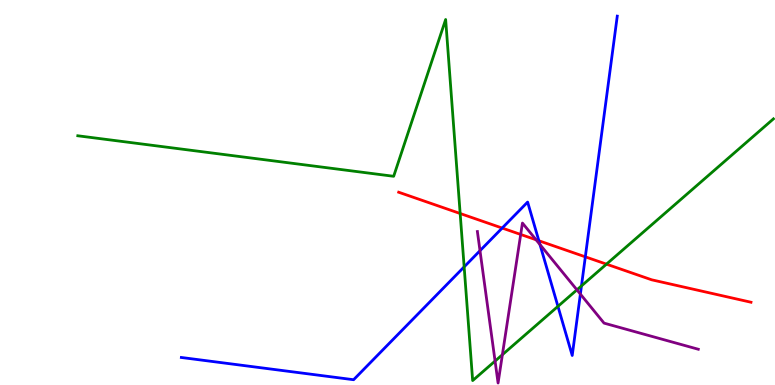[{'lines': ['blue', 'red'], 'intersections': [{'x': 6.48, 'y': 4.08}, {'x': 6.95, 'y': 3.75}, {'x': 7.55, 'y': 3.33}]}, {'lines': ['green', 'red'], 'intersections': [{'x': 5.94, 'y': 4.45}, {'x': 7.83, 'y': 3.14}]}, {'lines': ['purple', 'red'], 'intersections': [{'x': 6.72, 'y': 3.91}, {'x': 6.92, 'y': 3.77}]}, {'lines': ['blue', 'green'], 'intersections': [{'x': 5.99, 'y': 3.07}, {'x': 7.2, 'y': 2.04}, {'x': 7.5, 'y': 2.57}]}, {'lines': ['blue', 'purple'], 'intersections': [{'x': 6.19, 'y': 3.49}, {'x': 6.97, 'y': 3.65}, {'x': 7.49, 'y': 2.36}]}, {'lines': ['green', 'purple'], 'intersections': [{'x': 6.39, 'y': 0.622}, {'x': 6.48, 'y': 0.787}, {'x': 7.44, 'y': 2.47}]}]